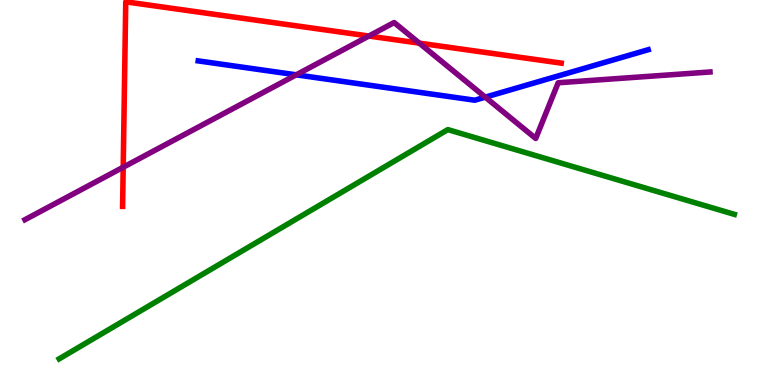[{'lines': ['blue', 'red'], 'intersections': []}, {'lines': ['green', 'red'], 'intersections': []}, {'lines': ['purple', 'red'], 'intersections': [{'x': 1.59, 'y': 5.66}, {'x': 4.76, 'y': 9.06}, {'x': 5.41, 'y': 8.88}]}, {'lines': ['blue', 'green'], 'intersections': []}, {'lines': ['blue', 'purple'], 'intersections': [{'x': 3.82, 'y': 8.06}, {'x': 6.26, 'y': 7.48}]}, {'lines': ['green', 'purple'], 'intersections': []}]